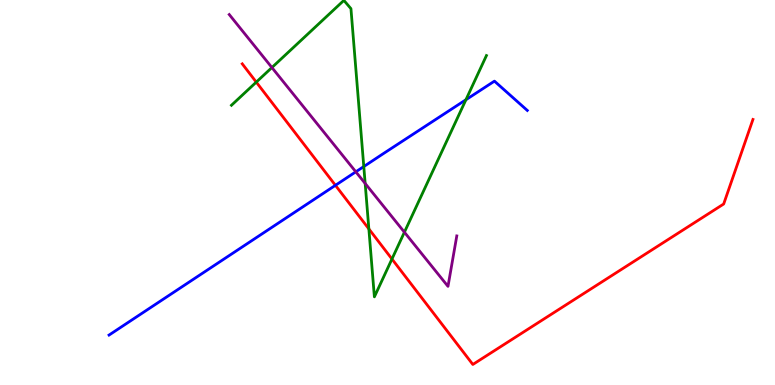[{'lines': ['blue', 'red'], 'intersections': [{'x': 4.33, 'y': 5.19}]}, {'lines': ['green', 'red'], 'intersections': [{'x': 3.31, 'y': 7.87}, {'x': 4.76, 'y': 4.05}, {'x': 5.06, 'y': 3.27}]}, {'lines': ['purple', 'red'], 'intersections': []}, {'lines': ['blue', 'green'], 'intersections': [{'x': 4.69, 'y': 5.67}, {'x': 6.01, 'y': 7.41}]}, {'lines': ['blue', 'purple'], 'intersections': [{'x': 4.59, 'y': 5.54}]}, {'lines': ['green', 'purple'], 'intersections': [{'x': 3.51, 'y': 8.25}, {'x': 4.71, 'y': 5.24}, {'x': 5.22, 'y': 3.97}]}]